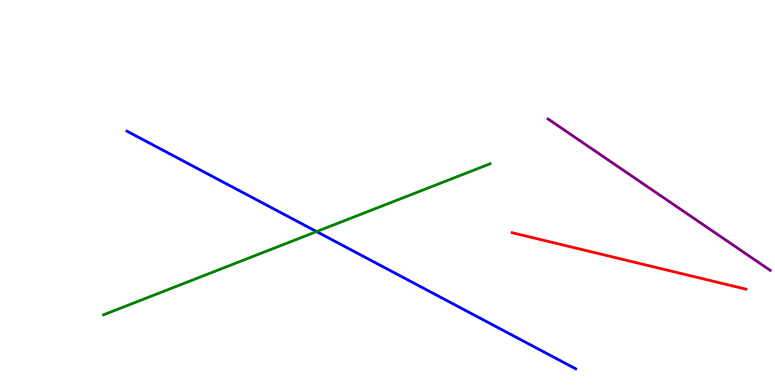[{'lines': ['blue', 'red'], 'intersections': []}, {'lines': ['green', 'red'], 'intersections': []}, {'lines': ['purple', 'red'], 'intersections': []}, {'lines': ['blue', 'green'], 'intersections': [{'x': 4.09, 'y': 3.98}]}, {'lines': ['blue', 'purple'], 'intersections': []}, {'lines': ['green', 'purple'], 'intersections': []}]